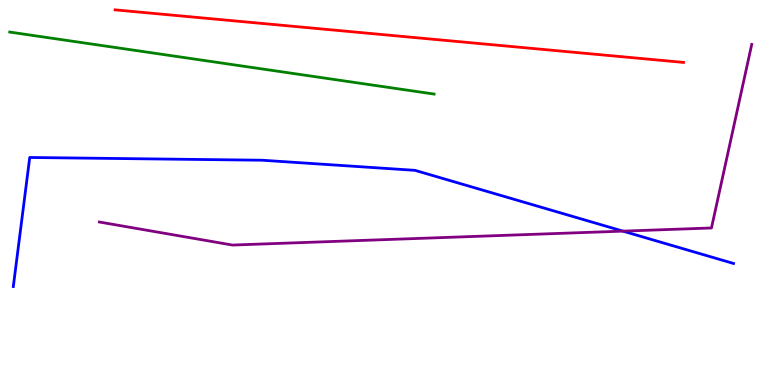[{'lines': ['blue', 'red'], 'intersections': []}, {'lines': ['green', 'red'], 'intersections': []}, {'lines': ['purple', 'red'], 'intersections': []}, {'lines': ['blue', 'green'], 'intersections': []}, {'lines': ['blue', 'purple'], 'intersections': [{'x': 8.04, 'y': 4.0}]}, {'lines': ['green', 'purple'], 'intersections': []}]